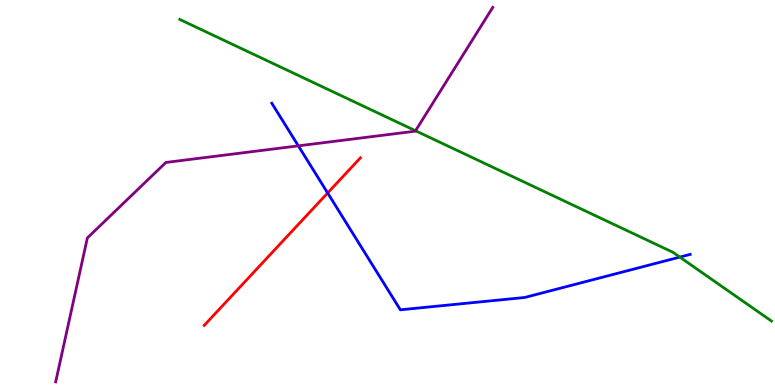[{'lines': ['blue', 'red'], 'intersections': [{'x': 4.23, 'y': 4.99}]}, {'lines': ['green', 'red'], 'intersections': []}, {'lines': ['purple', 'red'], 'intersections': []}, {'lines': ['blue', 'green'], 'intersections': [{'x': 8.77, 'y': 3.32}]}, {'lines': ['blue', 'purple'], 'intersections': [{'x': 3.85, 'y': 6.21}]}, {'lines': ['green', 'purple'], 'intersections': [{'x': 5.36, 'y': 6.6}]}]